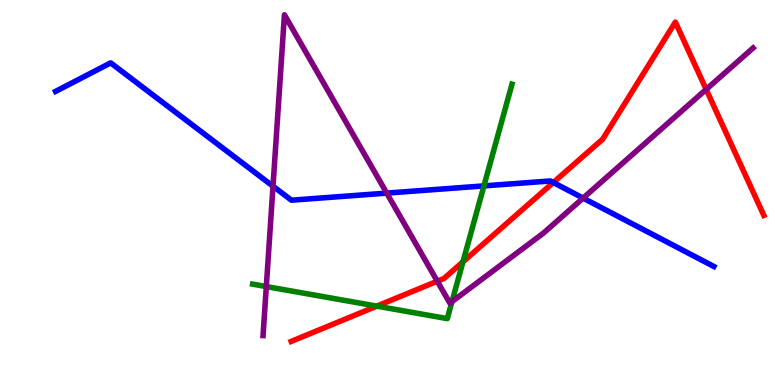[{'lines': ['blue', 'red'], 'intersections': [{'x': 7.14, 'y': 5.26}]}, {'lines': ['green', 'red'], 'intersections': [{'x': 4.86, 'y': 2.05}, {'x': 5.97, 'y': 3.2}]}, {'lines': ['purple', 'red'], 'intersections': [{'x': 5.64, 'y': 2.7}, {'x': 9.11, 'y': 7.68}]}, {'lines': ['blue', 'green'], 'intersections': [{'x': 6.24, 'y': 5.17}]}, {'lines': ['blue', 'purple'], 'intersections': [{'x': 3.52, 'y': 5.16}, {'x': 4.99, 'y': 4.98}, {'x': 7.52, 'y': 4.85}]}, {'lines': ['green', 'purple'], 'intersections': [{'x': 3.44, 'y': 2.56}, {'x': 5.83, 'y': 2.17}]}]